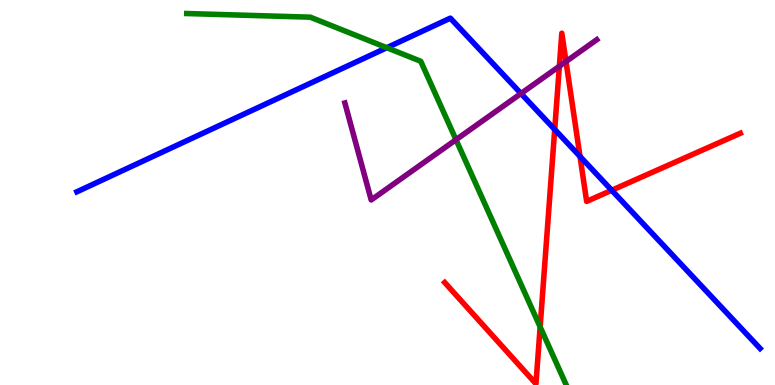[{'lines': ['blue', 'red'], 'intersections': [{'x': 7.16, 'y': 6.64}, {'x': 7.48, 'y': 5.94}, {'x': 7.89, 'y': 5.06}]}, {'lines': ['green', 'red'], 'intersections': [{'x': 6.97, 'y': 1.51}]}, {'lines': ['purple', 'red'], 'intersections': [{'x': 7.22, 'y': 8.28}, {'x': 7.3, 'y': 8.4}]}, {'lines': ['blue', 'green'], 'intersections': [{'x': 4.99, 'y': 8.76}]}, {'lines': ['blue', 'purple'], 'intersections': [{'x': 6.72, 'y': 7.57}]}, {'lines': ['green', 'purple'], 'intersections': [{'x': 5.88, 'y': 6.37}]}]